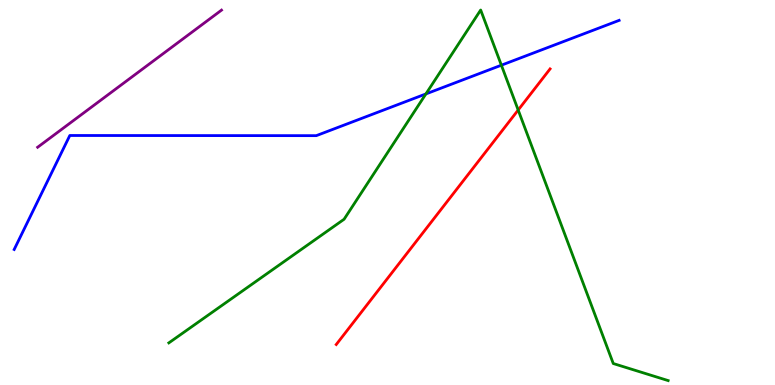[{'lines': ['blue', 'red'], 'intersections': []}, {'lines': ['green', 'red'], 'intersections': [{'x': 6.69, 'y': 7.14}]}, {'lines': ['purple', 'red'], 'intersections': []}, {'lines': ['blue', 'green'], 'intersections': [{'x': 5.5, 'y': 7.56}, {'x': 6.47, 'y': 8.31}]}, {'lines': ['blue', 'purple'], 'intersections': []}, {'lines': ['green', 'purple'], 'intersections': []}]